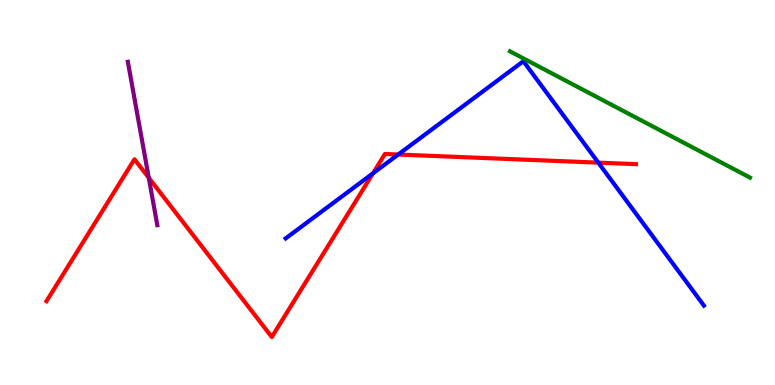[{'lines': ['blue', 'red'], 'intersections': [{'x': 4.81, 'y': 5.5}, {'x': 5.14, 'y': 5.99}, {'x': 7.72, 'y': 5.78}]}, {'lines': ['green', 'red'], 'intersections': []}, {'lines': ['purple', 'red'], 'intersections': [{'x': 1.92, 'y': 5.38}]}, {'lines': ['blue', 'green'], 'intersections': []}, {'lines': ['blue', 'purple'], 'intersections': []}, {'lines': ['green', 'purple'], 'intersections': []}]